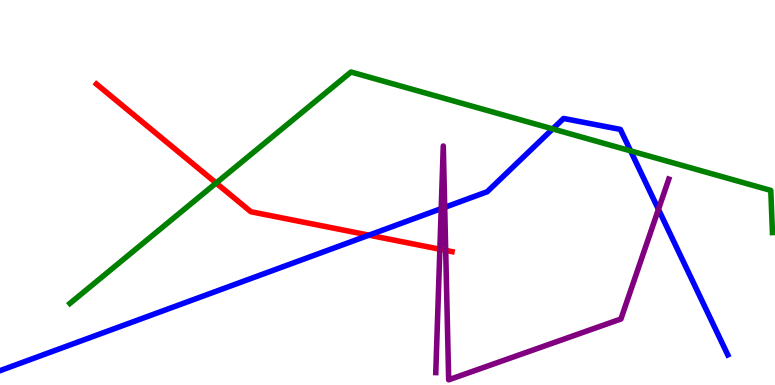[{'lines': ['blue', 'red'], 'intersections': [{'x': 4.76, 'y': 3.89}]}, {'lines': ['green', 'red'], 'intersections': [{'x': 2.79, 'y': 5.25}]}, {'lines': ['purple', 'red'], 'intersections': [{'x': 5.68, 'y': 3.53}, {'x': 5.75, 'y': 3.5}]}, {'lines': ['blue', 'green'], 'intersections': [{'x': 7.13, 'y': 6.65}, {'x': 8.14, 'y': 6.08}]}, {'lines': ['blue', 'purple'], 'intersections': [{'x': 5.69, 'y': 4.58}, {'x': 5.74, 'y': 4.61}, {'x': 8.5, 'y': 4.56}]}, {'lines': ['green', 'purple'], 'intersections': []}]